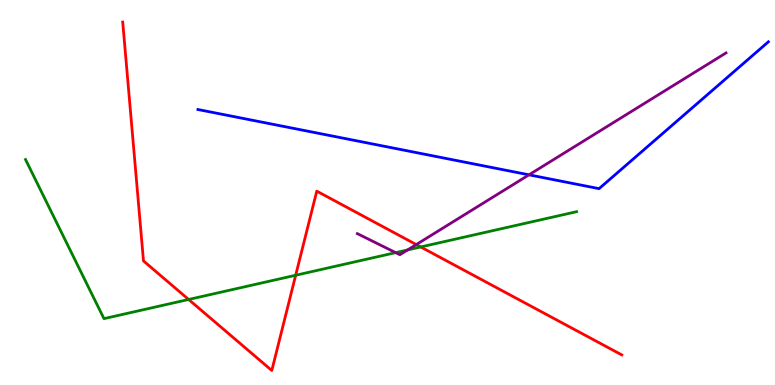[{'lines': ['blue', 'red'], 'intersections': []}, {'lines': ['green', 'red'], 'intersections': [{'x': 2.43, 'y': 2.22}, {'x': 3.82, 'y': 2.85}, {'x': 5.43, 'y': 3.59}]}, {'lines': ['purple', 'red'], 'intersections': [{'x': 5.37, 'y': 3.65}]}, {'lines': ['blue', 'green'], 'intersections': []}, {'lines': ['blue', 'purple'], 'intersections': [{'x': 6.83, 'y': 5.46}]}, {'lines': ['green', 'purple'], 'intersections': [{'x': 5.11, 'y': 3.44}, {'x': 5.26, 'y': 3.51}]}]